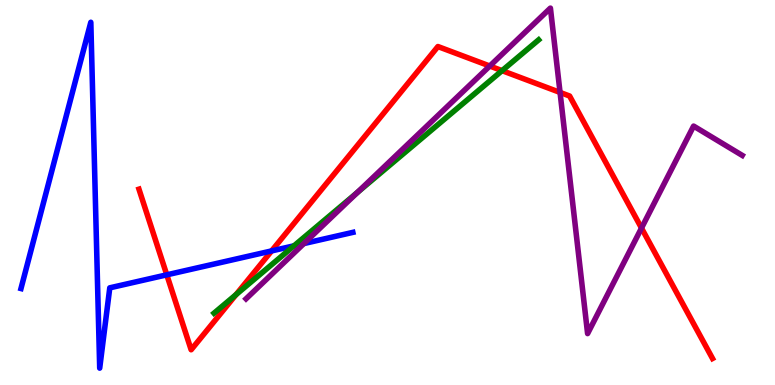[{'lines': ['blue', 'red'], 'intersections': [{'x': 2.15, 'y': 2.86}, {'x': 3.5, 'y': 3.48}]}, {'lines': ['green', 'red'], 'intersections': [{'x': 3.05, 'y': 2.35}, {'x': 6.48, 'y': 8.17}]}, {'lines': ['purple', 'red'], 'intersections': [{'x': 6.32, 'y': 8.29}, {'x': 7.23, 'y': 7.6}, {'x': 8.28, 'y': 4.08}]}, {'lines': ['blue', 'green'], 'intersections': [{'x': 3.79, 'y': 3.62}]}, {'lines': ['blue', 'purple'], 'intersections': [{'x': 3.92, 'y': 3.67}]}, {'lines': ['green', 'purple'], 'intersections': [{'x': 4.61, 'y': 5.0}]}]